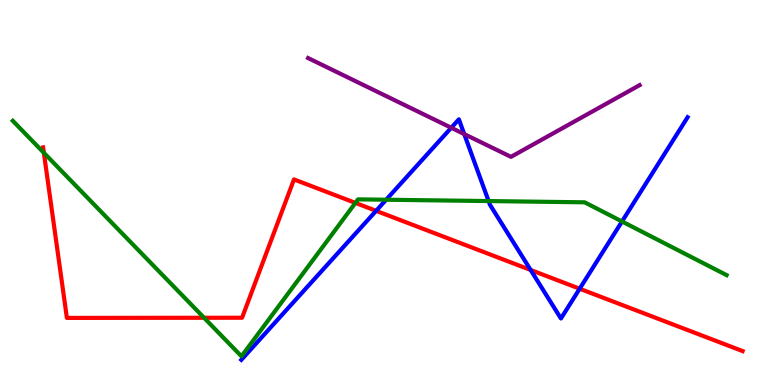[{'lines': ['blue', 'red'], 'intersections': [{'x': 4.85, 'y': 4.52}, {'x': 6.85, 'y': 2.99}, {'x': 7.48, 'y': 2.5}]}, {'lines': ['green', 'red'], 'intersections': [{'x': 0.566, 'y': 6.03}, {'x': 2.63, 'y': 1.75}, {'x': 4.59, 'y': 4.73}]}, {'lines': ['purple', 'red'], 'intersections': []}, {'lines': ['blue', 'green'], 'intersections': [{'x': 4.98, 'y': 4.81}, {'x': 6.3, 'y': 4.78}, {'x': 8.03, 'y': 4.25}]}, {'lines': ['blue', 'purple'], 'intersections': [{'x': 5.82, 'y': 6.68}, {'x': 5.99, 'y': 6.52}]}, {'lines': ['green', 'purple'], 'intersections': []}]